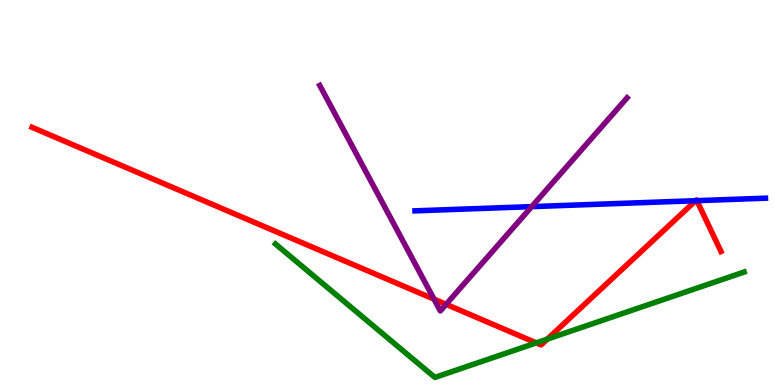[{'lines': ['blue', 'red'], 'intersections': [{'x': 8.98, 'y': 4.79}, {'x': 8.99, 'y': 4.79}]}, {'lines': ['green', 'red'], 'intersections': [{'x': 6.92, 'y': 1.09}, {'x': 7.06, 'y': 1.19}]}, {'lines': ['purple', 'red'], 'intersections': [{'x': 5.6, 'y': 2.23}, {'x': 5.76, 'y': 2.1}]}, {'lines': ['blue', 'green'], 'intersections': []}, {'lines': ['blue', 'purple'], 'intersections': [{'x': 6.86, 'y': 4.63}]}, {'lines': ['green', 'purple'], 'intersections': []}]